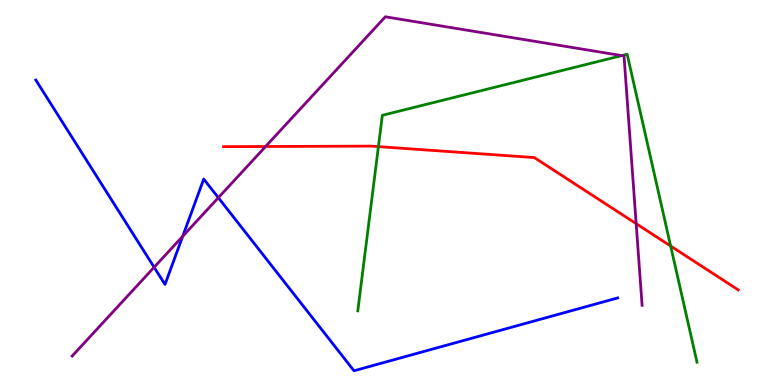[{'lines': ['blue', 'red'], 'intersections': []}, {'lines': ['green', 'red'], 'intersections': [{'x': 4.88, 'y': 6.19}, {'x': 8.65, 'y': 3.61}]}, {'lines': ['purple', 'red'], 'intersections': [{'x': 3.43, 'y': 6.19}, {'x': 8.21, 'y': 4.19}]}, {'lines': ['blue', 'green'], 'intersections': []}, {'lines': ['blue', 'purple'], 'intersections': [{'x': 1.99, 'y': 3.06}, {'x': 2.36, 'y': 3.86}, {'x': 2.82, 'y': 4.86}]}, {'lines': ['green', 'purple'], 'intersections': [{'x': 8.02, 'y': 8.56}]}]